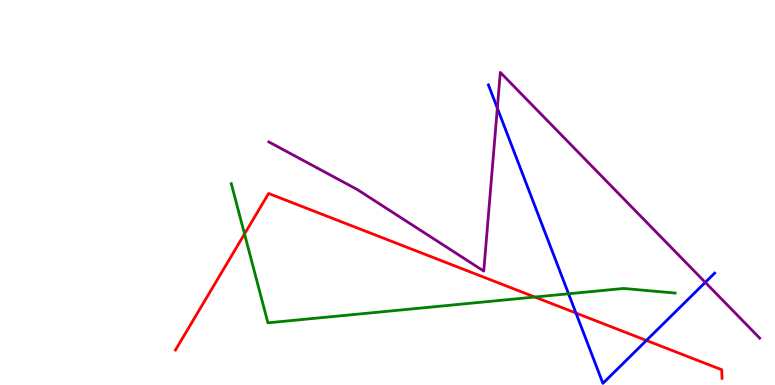[{'lines': ['blue', 'red'], 'intersections': [{'x': 7.43, 'y': 1.87}, {'x': 8.34, 'y': 1.16}]}, {'lines': ['green', 'red'], 'intersections': [{'x': 3.16, 'y': 3.92}, {'x': 6.9, 'y': 2.28}]}, {'lines': ['purple', 'red'], 'intersections': []}, {'lines': ['blue', 'green'], 'intersections': [{'x': 7.34, 'y': 2.37}]}, {'lines': ['blue', 'purple'], 'intersections': [{'x': 6.42, 'y': 7.19}, {'x': 9.1, 'y': 2.67}]}, {'lines': ['green', 'purple'], 'intersections': []}]